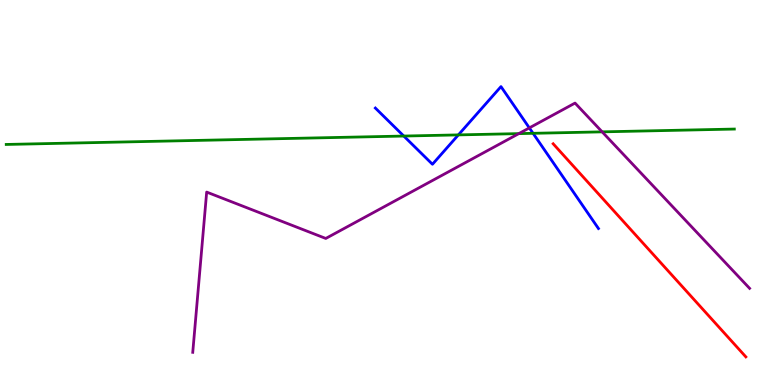[{'lines': ['blue', 'red'], 'intersections': []}, {'lines': ['green', 'red'], 'intersections': []}, {'lines': ['purple', 'red'], 'intersections': []}, {'lines': ['blue', 'green'], 'intersections': [{'x': 5.21, 'y': 6.47}, {'x': 5.91, 'y': 6.5}, {'x': 6.88, 'y': 6.54}]}, {'lines': ['blue', 'purple'], 'intersections': [{'x': 6.83, 'y': 6.68}]}, {'lines': ['green', 'purple'], 'intersections': [{'x': 6.69, 'y': 6.53}, {'x': 7.77, 'y': 6.58}]}]